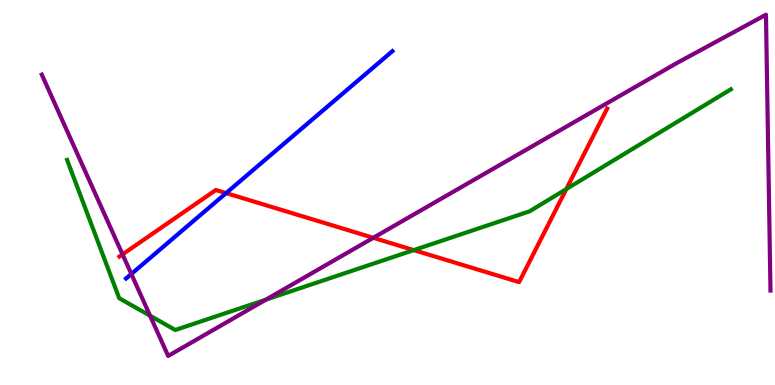[{'lines': ['blue', 'red'], 'intersections': [{'x': 2.92, 'y': 4.98}]}, {'lines': ['green', 'red'], 'intersections': [{'x': 5.34, 'y': 3.5}, {'x': 7.31, 'y': 5.09}]}, {'lines': ['purple', 'red'], 'intersections': [{'x': 1.58, 'y': 3.39}, {'x': 4.82, 'y': 3.82}]}, {'lines': ['blue', 'green'], 'intersections': []}, {'lines': ['blue', 'purple'], 'intersections': [{'x': 1.69, 'y': 2.88}]}, {'lines': ['green', 'purple'], 'intersections': [{'x': 1.94, 'y': 1.8}, {'x': 3.43, 'y': 2.22}]}]